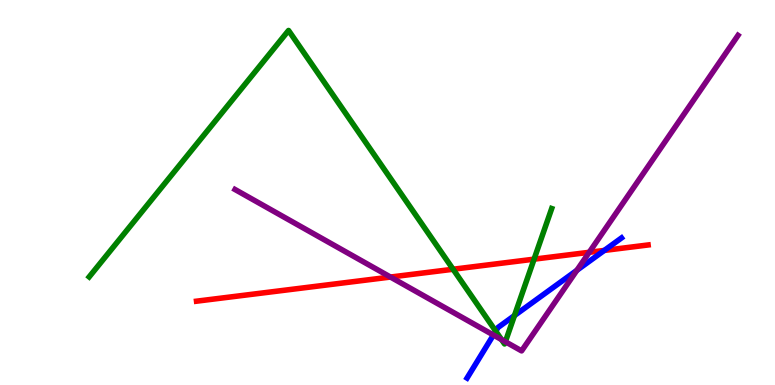[{'lines': ['blue', 'red'], 'intersections': [{'x': 7.8, 'y': 3.5}]}, {'lines': ['green', 'red'], 'intersections': [{'x': 5.85, 'y': 3.01}, {'x': 6.89, 'y': 3.27}]}, {'lines': ['purple', 'red'], 'intersections': [{'x': 5.04, 'y': 2.8}, {'x': 7.6, 'y': 3.45}]}, {'lines': ['blue', 'green'], 'intersections': [{'x': 6.4, 'y': 1.4}, {'x': 6.64, 'y': 1.8}]}, {'lines': ['blue', 'purple'], 'intersections': [{'x': 6.37, 'y': 1.3}, {'x': 7.44, 'y': 2.98}]}, {'lines': ['green', 'purple'], 'intersections': [{'x': 6.47, 'y': 1.18}, {'x': 6.52, 'y': 1.12}]}]